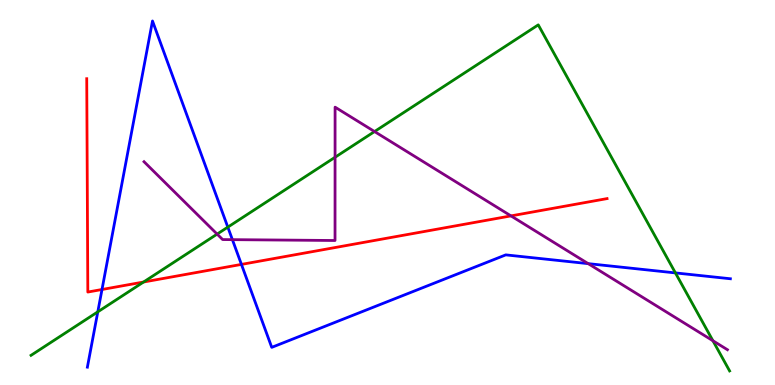[{'lines': ['blue', 'red'], 'intersections': [{'x': 1.32, 'y': 2.48}, {'x': 3.12, 'y': 3.13}]}, {'lines': ['green', 'red'], 'intersections': [{'x': 1.85, 'y': 2.68}]}, {'lines': ['purple', 'red'], 'intersections': [{'x': 6.59, 'y': 4.39}]}, {'lines': ['blue', 'green'], 'intersections': [{'x': 1.26, 'y': 1.9}, {'x': 2.94, 'y': 4.1}, {'x': 8.71, 'y': 2.91}]}, {'lines': ['blue', 'purple'], 'intersections': [{'x': 3.0, 'y': 3.78}, {'x': 7.59, 'y': 3.15}]}, {'lines': ['green', 'purple'], 'intersections': [{'x': 2.8, 'y': 3.92}, {'x': 4.32, 'y': 5.92}, {'x': 4.83, 'y': 6.58}, {'x': 9.2, 'y': 1.15}]}]